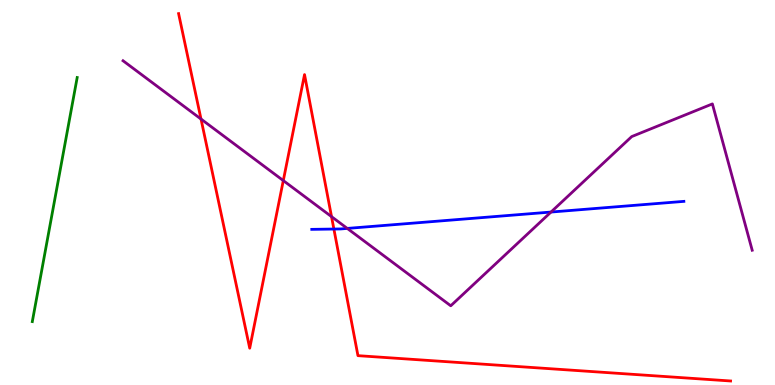[{'lines': ['blue', 'red'], 'intersections': [{'x': 4.31, 'y': 4.05}]}, {'lines': ['green', 'red'], 'intersections': []}, {'lines': ['purple', 'red'], 'intersections': [{'x': 2.59, 'y': 6.91}, {'x': 3.66, 'y': 5.31}, {'x': 4.28, 'y': 4.37}]}, {'lines': ['blue', 'green'], 'intersections': []}, {'lines': ['blue', 'purple'], 'intersections': [{'x': 4.48, 'y': 4.07}, {'x': 7.11, 'y': 4.49}]}, {'lines': ['green', 'purple'], 'intersections': []}]